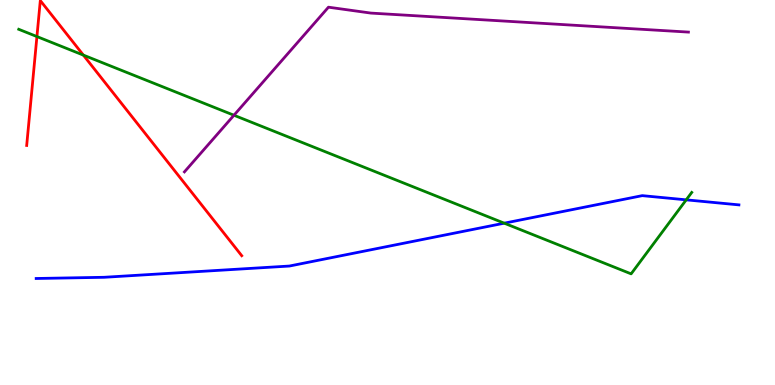[{'lines': ['blue', 'red'], 'intersections': []}, {'lines': ['green', 'red'], 'intersections': [{'x': 0.476, 'y': 9.05}, {'x': 1.08, 'y': 8.57}]}, {'lines': ['purple', 'red'], 'intersections': []}, {'lines': ['blue', 'green'], 'intersections': [{'x': 6.51, 'y': 4.2}, {'x': 8.85, 'y': 4.81}]}, {'lines': ['blue', 'purple'], 'intersections': []}, {'lines': ['green', 'purple'], 'intersections': [{'x': 3.02, 'y': 7.01}]}]